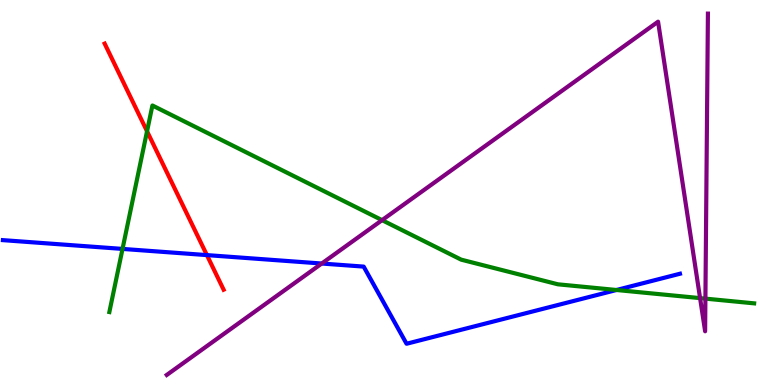[{'lines': ['blue', 'red'], 'intersections': [{'x': 2.67, 'y': 3.37}]}, {'lines': ['green', 'red'], 'intersections': [{'x': 1.9, 'y': 6.59}]}, {'lines': ['purple', 'red'], 'intersections': []}, {'lines': ['blue', 'green'], 'intersections': [{'x': 1.58, 'y': 3.53}, {'x': 7.95, 'y': 2.47}]}, {'lines': ['blue', 'purple'], 'intersections': [{'x': 4.15, 'y': 3.16}]}, {'lines': ['green', 'purple'], 'intersections': [{'x': 4.93, 'y': 4.28}, {'x': 9.03, 'y': 2.26}, {'x': 9.1, 'y': 2.24}]}]